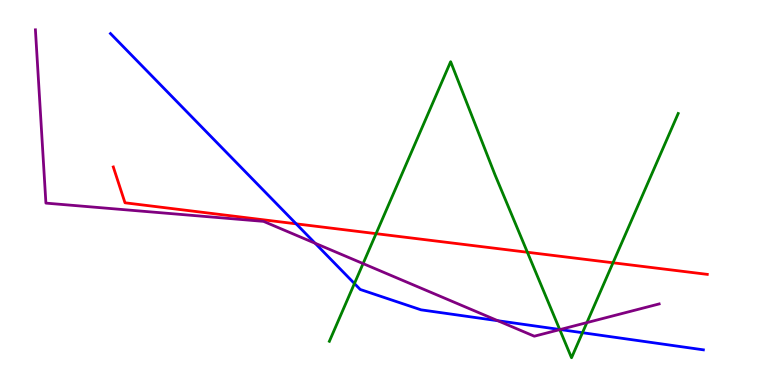[{'lines': ['blue', 'red'], 'intersections': [{'x': 3.82, 'y': 4.19}]}, {'lines': ['green', 'red'], 'intersections': [{'x': 4.85, 'y': 3.93}, {'x': 6.81, 'y': 3.45}, {'x': 7.91, 'y': 3.17}]}, {'lines': ['purple', 'red'], 'intersections': []}, {'lines': ['blue', 'green'], 'intersections': [{'x': 4.57, 'y': 2.64}, {'x': 7.22, 'y': 1.44}, {'x': 7.52, 'y': 1.36}]}, {'lines': ['blue', 'purple'], 'intersections': [{'x': 4.07, 'y': 3.68}, {'x': 6.42, 'y': 1.67}, {'x': 7.23, 'y': 1.44}]}, {'lines': ['green', 'purple'], 'intersections': [{'x': 4.68, 'y': 3.15}, {'x': 7.22, 'y': 1.44}, {'x': 7.57, 'y': 1.62}]}]